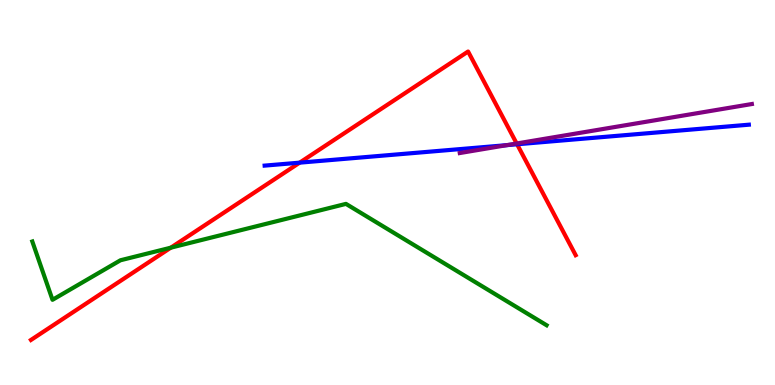[{'lines': ['blue', 'red'], 'intersections': [{'x': 3.87, 'y': 5.78}, {'x': 6.67, 'y': 6.25}]}, {'lines': ['green', 'red'], 'intersections': [{'x': 2.2, 'y': 3.57}]}, {'lines': ['purple', 'red'], 'intersections': [{'x': 6.67, 'y': 6.27}]}, {'lines': ['blue', 'green'], 'intersections': []}, {'lines': ['blue', 'purple'], 'intersections': [{'x': 6.54, 'y': 6.23}]}, {'lines': ['green', 'purple'], 'intersections': []}]